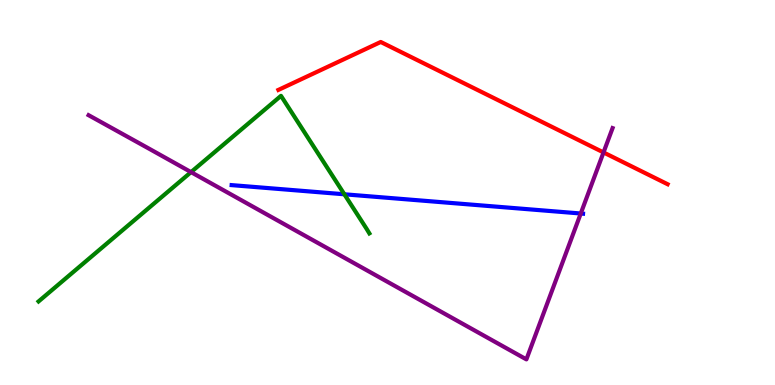[{'lines': ['blue', 'red'], 'intersections': []}, {'lines': ['green', 'red'], 'intersections': []}, {'lines': ['purple', 'red'], 'intersections': [{'x': 7.79, 'y': 6.04}]}, {'lines': ['blue', 'green'], 'intersections': [{'x': 4.44, 'y': 4.95}]}, {'lines': ['blue', 'purple'], 'intersections': [{'x': 7.49, 'y': 4.45}]}, {'lines': ['green', 'purple'], 'intersections': [{'x': 2.47, 'y': 5.53}]}]